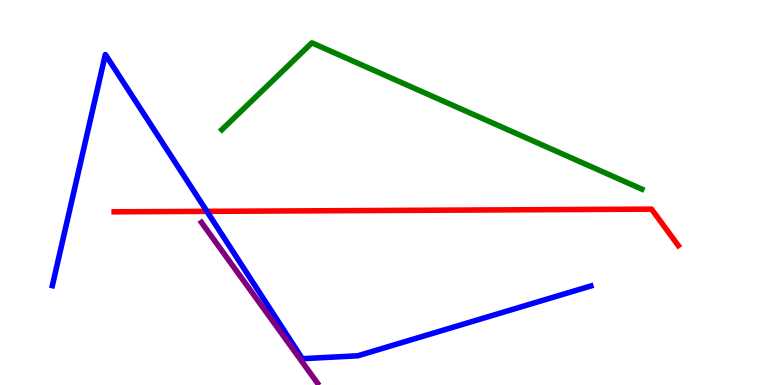[{'lines': ['blue', 'red'], 'intersections': [{'x': 2.67, 'y': 4.51}]}, {'lines': ['green', 'red'], 'intersections': []}, {'lines': ['purple', 'red'], 'intersections': []}, {'lines': ['blue', 'green'], 'intersections': []}, {'lines': ['blue', 'purple'], 'intersections': []}, {'lines': ['green', 'purple'], 'intersections': []}]